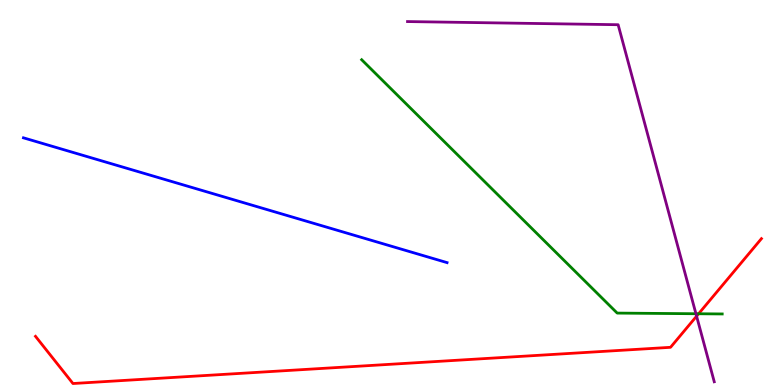[{'lines': ['blue', 'red'], 'intersections': []}, {'lines': ['green', 'red'], 'intersections': [{'x': 9.01, 'y': 1.85}]}, {'lines': ['purple', 'red'], 'intersections': [{'x': 8.99, 'y': 1.79}]}, {'lines': ['blue', 'green'], 'intersections': []}, {'lines': ['blue', 'purple'], 'intersections': []}, {'lines': ['green', 'purple'], 'intersections': [{'x': 8.98, 'y': 1.85}]}]